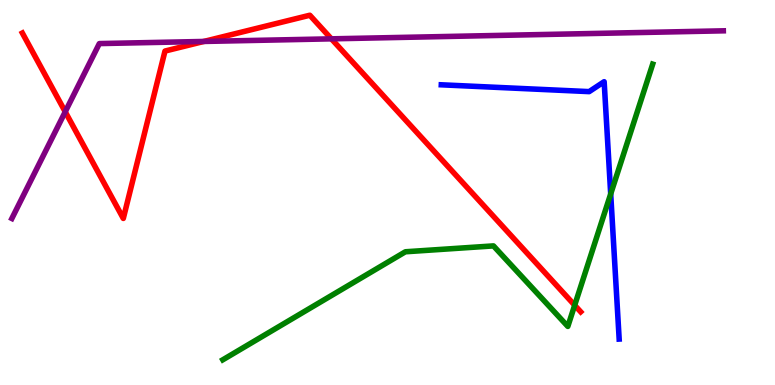[{'lines': ['blue', 'red'], 'intersections': []}, {'lines': ['green', 'red'], 'intersections': [{'x': 7.42, 'y': 2.07}]}, {'lines': ['purple', 'red'], 'intersections': [{'x': 0.842, 'y': 7.1}, {'x': 2.63, 'y': 8.92}, {'x': 4.28, 'y': 8.99}]}, {'lines': ['blue', 'green'], 'intersections': [{'x': 7.88, 'y': 4.96}]}, {'lines': ['blue', 'purple'], 'intersections': []}, {'lines': ['green', 'purple'], 'intersections': []}]